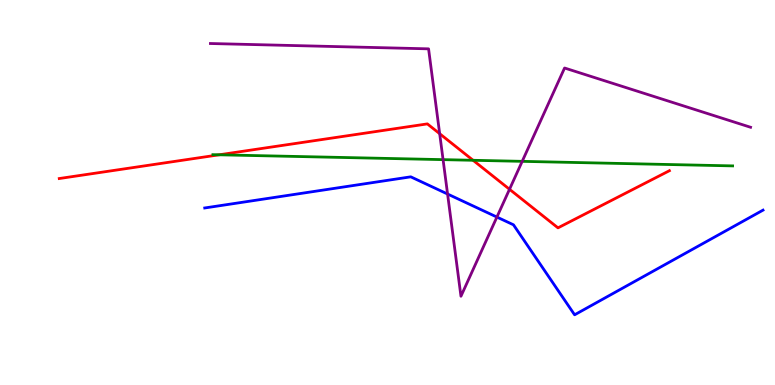[{'lines': ['blue', 'red'], 'intersections': []}, {'lines': ['green', 'red'], 'intersections': [{'x': 2.83, 'y': 5.98}, {'x': 6.1, 'y': 5.84}]}, {'lines': ['purple', 'red'], 'intersections': [{'x': 5.67, 'y': 6.53}, {'x': 6.57, 'y': 5.08}]}, {'lines': ['blue', 'green'], 'intersections': []}, {'lines': ['blue', 'purple'], 'intersections': [{'x': 5.78, 'y': 4.96}, {'x': 6.41, 'y': 4.36}]}, {'lines': ['green', 'purple'], 'intersections': [{'x': 5.72, 'y': 5.85}, {'x': 6.74, 'y': 5.81}]}]